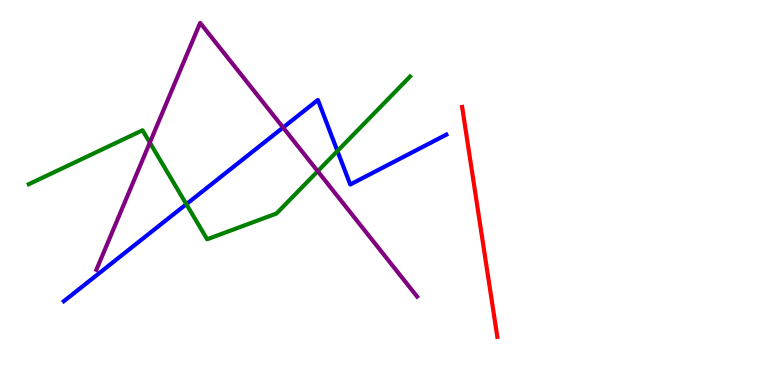[{'lines': ['blue', 'red'], 'intersections': []}, {'lines': ['green', 'red'], 'intersections': []}, {'lines': ['purple', 'red'], 'intersections': []}, {'lines': ['blue', 'green'], 'intersections': [{'x': 2.4, 'y': 4.7}, {'x': 4.35, 'y': 6.08}]}, {'lines': ['blue', 'purple'], 'intersections': [{'x': 3.65, 'y': 6.69}]}, {'lines': ['green', 'purple'], 'intersections': [{'x': 1.93, 'y': 6.3}, {'x': 4.1, 'y': 5.55}]}]